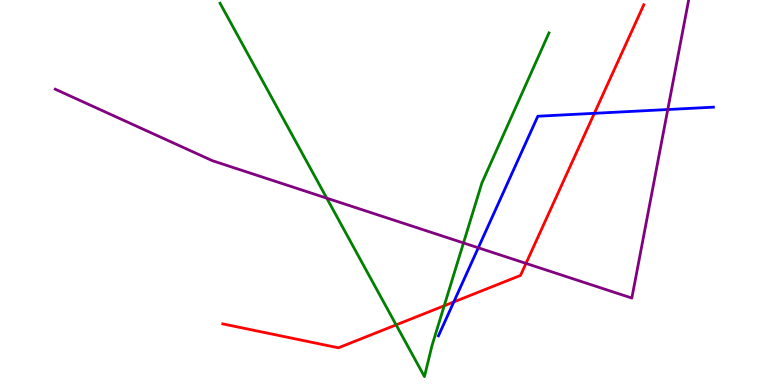[{'lines': ['blue', 'red'], 'intersections': [{'x': 5.86, 'y': 2.16}, {'x': 7.67, 'y': 7.06}]}, {'lines': ['green', 'red'], 'intersections': [{'x': 5.11, 'y': 1.56}, {'x': 5.73, 'y': 2.06}]}, {'lines': ['purple', 'red'], 'intersections': [{'x': 6.79, 'y': 3.16}]}, {'lines': ['blue', 'green'], 'intersections': []}, {'lines': ['blue', 'purple'], 'intersections': [{'x': 6.17, 'y': 3.56}, {'x': 8.62, 'y': 7.16}]}, {'lines': ['green', 'purple'], 'intersections': [{'x': 4.22, 'y': 4.85}, {'x': 5.98, 'y': 3.69}]}]